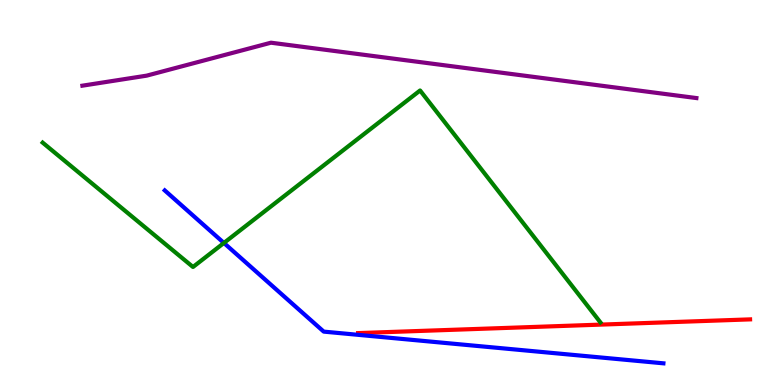[{'lines': ['blue', 'red'], 'intersections': []}, {'lines': ['green', 'red'], 'intersections': []}, {'lines': ['purple', 'red'], 'intersections': []}, {'lines': ['blue', 'green'], 'intersections': [{'x': 2.89, 'y': 3.69}]}, {'lines': ['blue', 'purple'], 'intersections': []}, {'lines': ['green', 'purple'], 'intersections': []}]